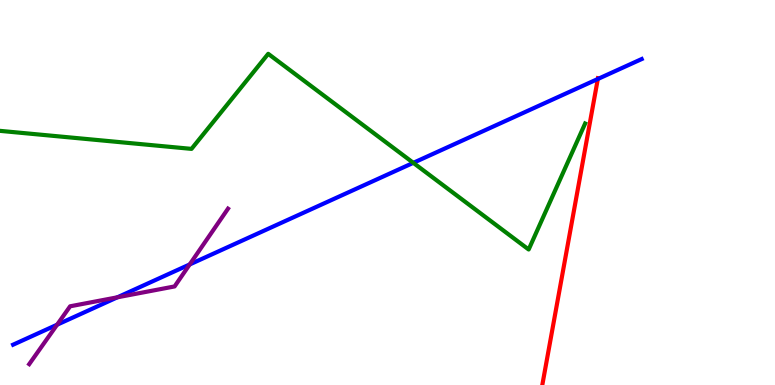[{'lines': ['blue', 'red'], 'intersections': [{'x': 7.71, 'y': 7.95}]}, {'lines': ['green', 'red'], 'intersections': []}, {'lines': ['purple', 'red'], 'intersections': []}, {'lines': ['blue', 'green'], 'intersections': [{'x': 5.33, 'y': 5.77}]}, {'lines': ['blue', 'purple'], 'intersections': [{'x': 0.737, 'y': 1.57}, {'x': 1.51, 'y': 2.28}, {'x': 2.45, 'y': 3.13}]}, {'lines': ['green', 'purple'], 'intersections': []}]